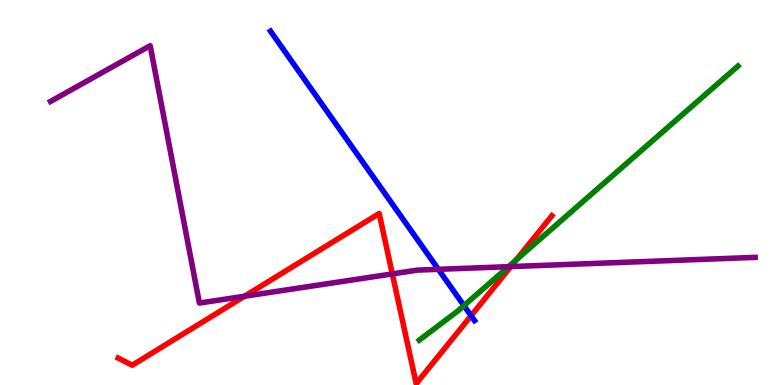[{'lines': ['blue', 'red'], 'intersections': [{'x': 6.08, 'y': 1.8}]}, {'lines': ['green', 'red'], 'intersections': [{'x': 6.66, 'y': 3.25}]}, {'lines': ['purple', 'red'], 'intersections': [{'x': 3.16, 'y': 2.31}, {'x': 5.06, 'y': 2.89}, {'x': 6.59, 'y': 3.08}]}, {'lines': ['blue', 'green'], 'intersections': [{'x': 5.99, 'y': 2.06}]}, {'lines': ['blue', 'purple'], 'intersections': [{'x': 5.66, 'y': 3.0}]}, {'lines': ['green', 'purple'], 'intersections': [{'x': 6.56, 'y': 3.07}]}]